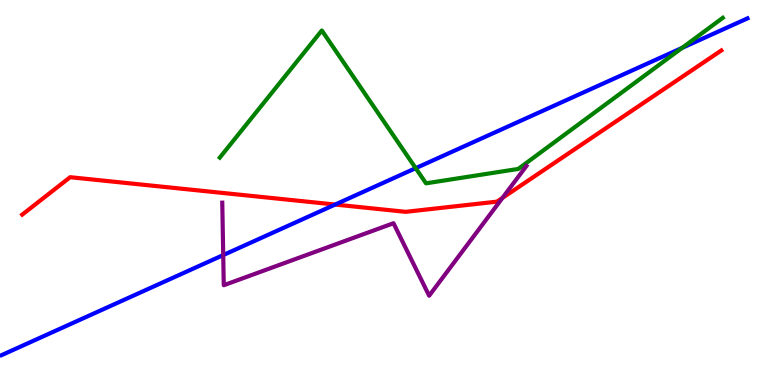[{'lines': ['blue', 'red'], 'intersections': [{'x': 4.32, 'y': 4.69}]}, {'lines': ['green', 'red'], 'intersections': []}, {'lines': ['purple', 'red'], 'intersections': [{'x': 6.48, 'y': 4.86}]}, {'lines': ['blue', 'green'], 'intersections': [{'x': 5.36, 'y': 5.63}, {'x': 8.8, 'y': 8.76}]}, {'lines': ['blue', 'purple'], 'intersections': [{'x': 2.88, 'y': 3.37}]}, {'lines': ['green', 'purple'], 'intersections': []}]